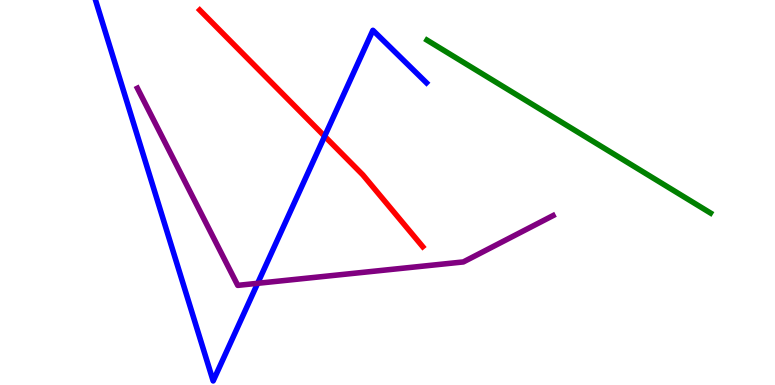[{'lines': ['blue', 'red'], 'intersections': [{'x': 4.19, 'y': 6.46}]}, {'lines': ['green', 'red'], 'intersections': []}, {'lines': ['purple', 'red'], 'intersections': []}, {'lines': ['blue', 'green'], 'intersections': []}, {'lines': ['blue', 'purple'], 'intersections': [{'x': 3.32, 'y': 2.64}]}, {'lines': ['green', 'purple'], 'intersections': []}]